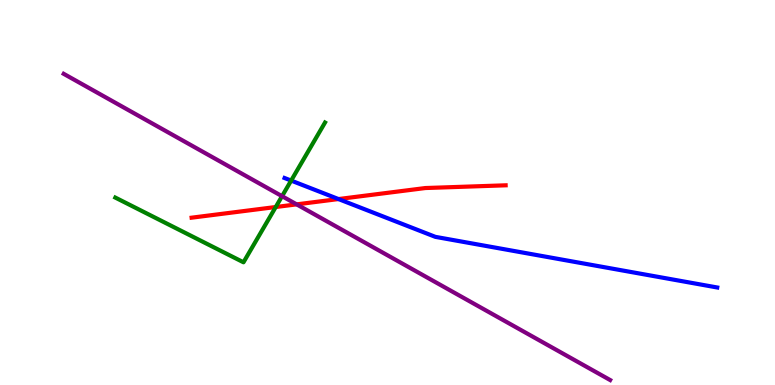[{'lines': ['blue', 'red'], 'intersections': [{'x': 4.37, 'y': 4.83}]}, {'lines': ['green', 'red'], 'intersections': [{'x': 3.56, 'y': 4.62}]}, {'lines': ['purple', 'red'], 'intersections': [{'x': 3.83, 'y': 4.69}]}, {'lines': ['blue', 'green'], 'intersections': [{'x': 3.76, 'y': 5.31}]}, {'lines': ['blue', 'purple'], 'intersections': []}, {'lines': ['green', 'purple'], 'intersections': [{'x': 3.64, 'y': 4.9}]}]